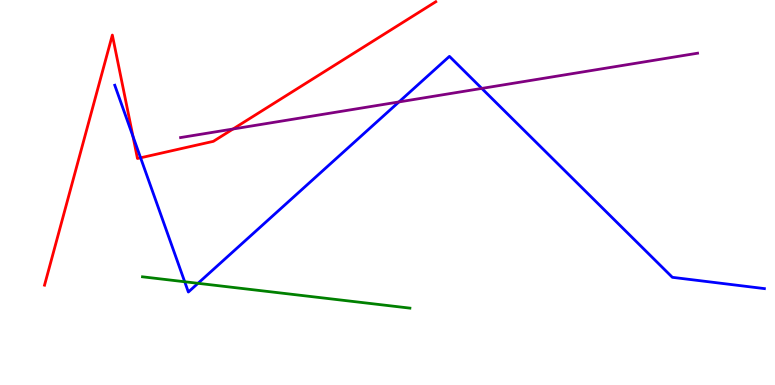[{'lines': ['blue', 'red'], 'intersections': [{'x': 1.72, 'y': 6.46}, {'x': 1.81, 'y': 5.9}]}, {'lines': ['green', 'red'], 'intersections': []}, {'lines': ['purple', 'red'], 'intersections': [{'x': 3.01, 'y': 6.65}]}, {'lines': ['blue', 'green'], 'intersections': [{'x': 2.38, 'y': 2.68}, {'x': 2.55, 'y': 2.64}]}, {'lines': ['blue', 'purple'], 'intersections': [{'x': 5.15, 'y': 7.35}, {'x': 6.22, 'y': 7.7}]}, {'lines': ['green', 'purple'], 'intersections': []}]